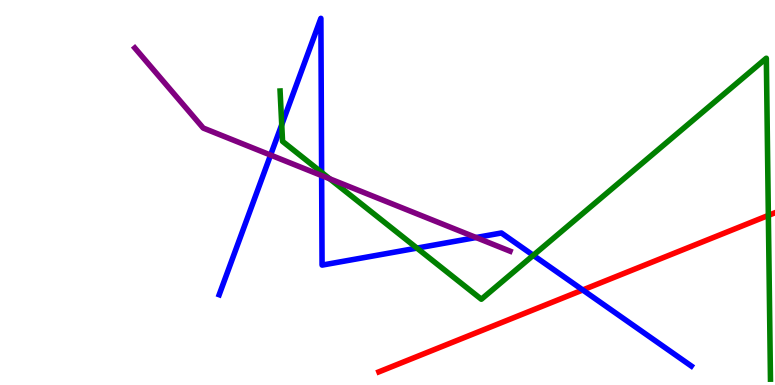[{'lines': ['blue', 'red'], 'intersections': [{'x': 7.52, 'y': 2.47}]}, {'lines': ['green', 'red'], 'intersections': [{'x': 9.91, 'y': 4.4}]}, {'lines': ['purple', 'red'], 'intersections': []}, {'lines': ['blue', 'green'], 'intersections': [{'x': 3.64, 'y': 6.76}, {'x': 4.15, 'y': 5.52}, {'x': 5.38, 'y': 3.56}, {'x': 6.88, 'y': 3.37}]}, {'lines': ['blue', 'purple'], 'intersections': [{'x': 3.49, 'y': 5.97}, {'x': 4.15, 'y': 5.44}, {'x': 6.14, 'y': 3.83}]}, {'lines': ['green', 'purple'], 'intersections': [{'x': 4.25, 'y': 5.36}]}]